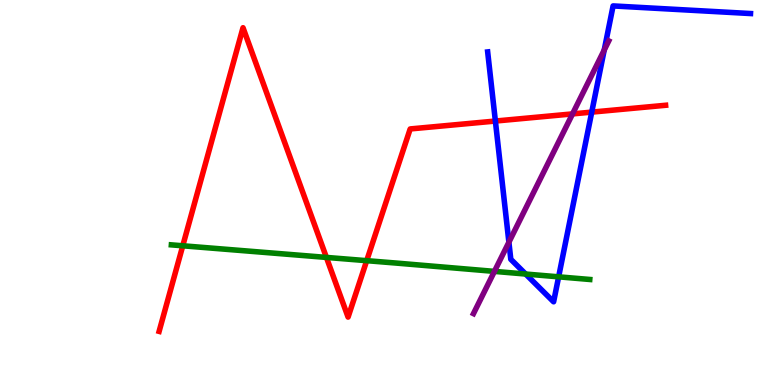[{'lines': ['blue', 'red'], 'intersections': [{'x': 6.39, 'y': 6.86}, {'x': 7.64, 'y': 7.09}]}, {'lines': ['green', 'red'], 'intersections': [{'x': 2.36, 'y': 3.62}, {'x': 4.21, 'y': 3.31}, {'x': 4.73, 'y': 3.23}]}, {'lines': ['purple', 'red'], 'intersections': [{'x': 7.39, 'y': 7.04}]}, {'lines': ['blue', 'green'], 'intersections': [{'x': 6.78, 'y': 2.88}, {'x': 7.21, 'y': 2.81}]}, {'lines': ['blue', 'purple'], 'intersections': [{'x': 6.57, 'y': 3.71}, {'x': 7.8, 'y': 8.7}]}, {'lines': ['green', 'purple'], 'intersections': [{'x': 6.38, 'y': 2.95}]}]